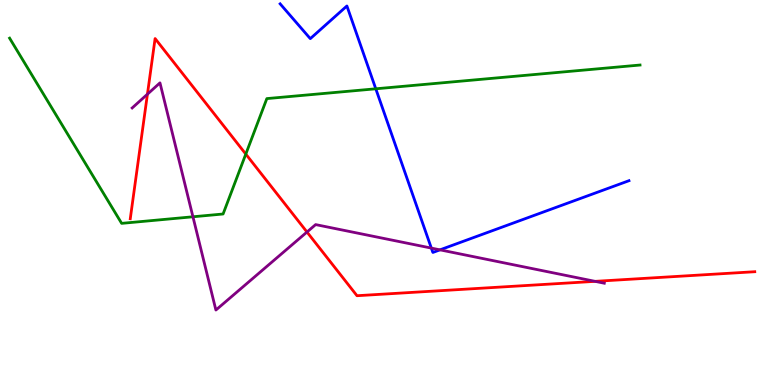[{'lines': ['blue', 'red'], 'intersections': []}, {'lines': ['green', 'red'], 'intersections': [{'x': 3.17, 'y': 6.0}]}, {'lines': ['purple', 'red'], 'intersections': [{'x': 1.9, 'y': 7.55}, {'x': 3.96, 'y': 3.97}, {'x': 7.68, 'y': 2.69}]}, {'lines': ['blue', 'green'], 'intersections': [{'x': 4.85, 'y': 7.69}]}, {'lines': ['blue', 'purple'], 'intersections': [{'x': 5.57, 'y': 3.56}, {'x': 5.68, 'y': 3.51}]}, {'lines': ['green', 'purple'], 'intersections': [{'x': 2.49, 'y': 4.37}]}]